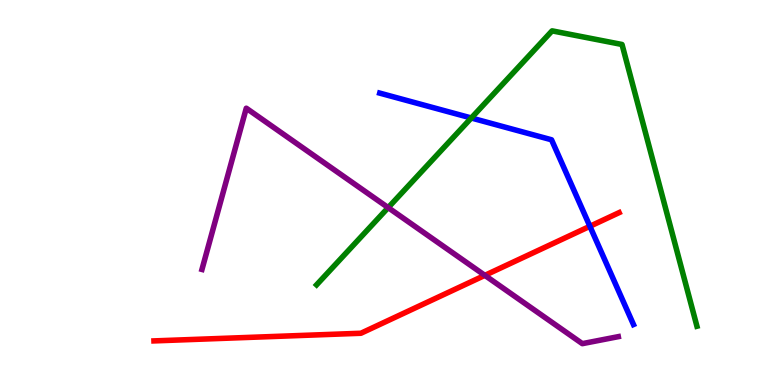[{'lines': ['blue', 'red'], 'intersections': [{'x': 7.61, 'y': 4.12}]}, {'lines': ['green', 'red'], 'intersections': []}, {'lines': ['purple', 'red'], 'intersections': [{'x': 6.26, 'y': 2.85}]}, {'lines': ['blue', 'green'], 'intersections': [{'x': 6.08, 'y': 6.94}]}, {'lines': ['blue', 'purple'], 'intersections': []}, {'lines': ['green', 'purple'], 'intersections': [{'x': 5.01, 'y': 4.61}]}]